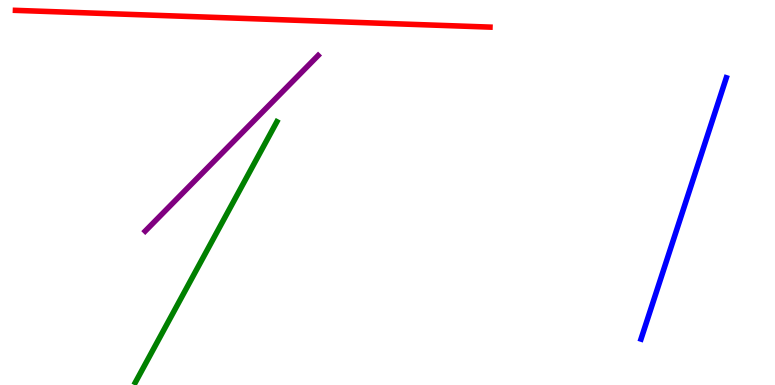[{'lines': ['blue', 'red'], 'intersections': []}, {'lines': ['green', 'red'], 'intersections': []}, {'lines': ['purple', 'red'], 'intersections': []}, {'lines': ['blue', 'green'], 'intersections': []}, {'lines': ['blue', 'purple'], 'intersections': []}, {'lines': ['green', 'purple'], 'intersections': []}]